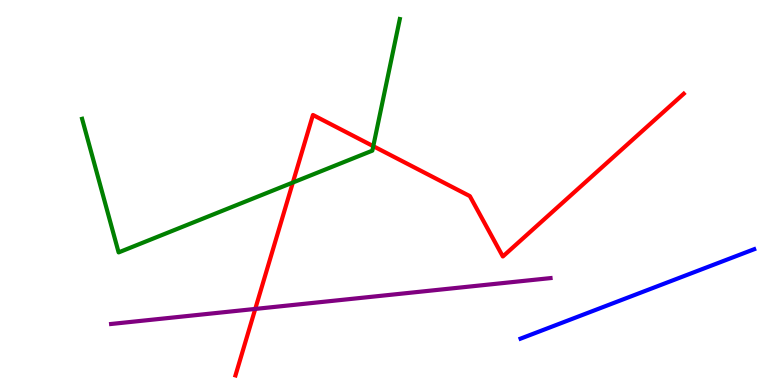[{'lines': ['blue', 'red'], 'intersections': []}, {'lines': ['green', 'red'], 'intersections': [{'x': 3.78, 'y': 5.26}, {'x': 4.82, 'y': 6.2}]}, {'lines': ['purple', 'red'], 'intersections': [{'x': 3.29, 'y': 1.98}]}, {'lines': ['blue', 'green'], 'intersections': []}, {'lines': ['blue', 'purple'], 'intersections': []}, {'lines': ['green', 'purple'], 'intersections': []}]